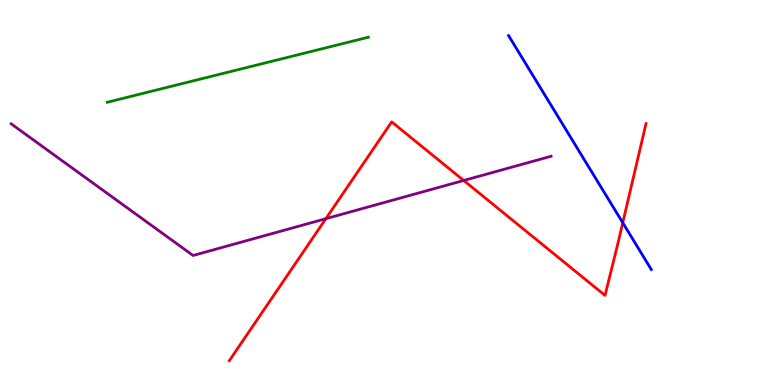[{'lines': ['blue', 'red'], 'intersections': [{'x': 8.04, 'y': 4.21}]}, {'lines': ['green', 'red'], 'intersections': []}, {'lines': ['purple', 'red'], 'intersections': [{'x': 4.2, 'y': 4.32}, {'x': 5.98, 'y': 5.31}]}, {'lines': ['blue', 'green'], 'intersections': []}, {'lines': ['blue', 'purple'], 'intersections': []}, {'lines': ['green', 'purple'], 'intersections': []}]